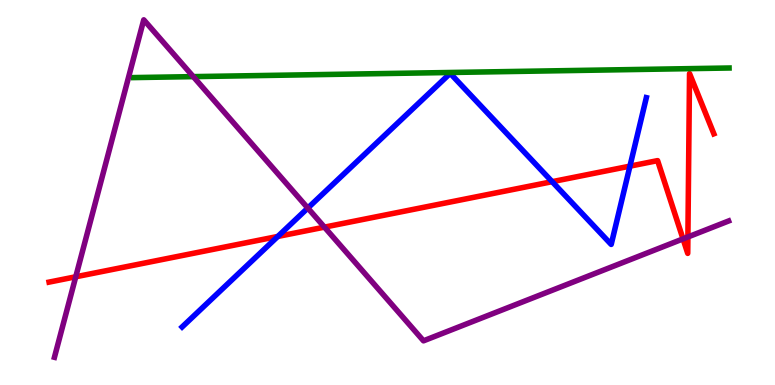[{'lines': ['blue', 'red'], 'intersections': [{'x': 3.58, 'y': 3.86}, {'x': 7.12, 'y': 5.28}, {'x': 8.13, 'y': 5.68}]}, {'lines': ['green', 'red'], 'intersections': []}, {'lines': ['purple', 'red'], 'intersections': [{'x': 0.977, 'y': 2.81}, {'x': 4.19, 'y': 4.1}, {'x': 8.81, 'y': 3.8}, {'x': 8.88, 'y': 3.84}]}, {'lines': ['blue', 'green'], 'intersections': []}, {'lines': ['blue', 'purple'], 'intersections': [{'x': 3.97, 'y': 4.6}]}, {'lines': ['green', 'purple'], 'intersections': [{'x': 2.49, 'y': 8.01}]}]